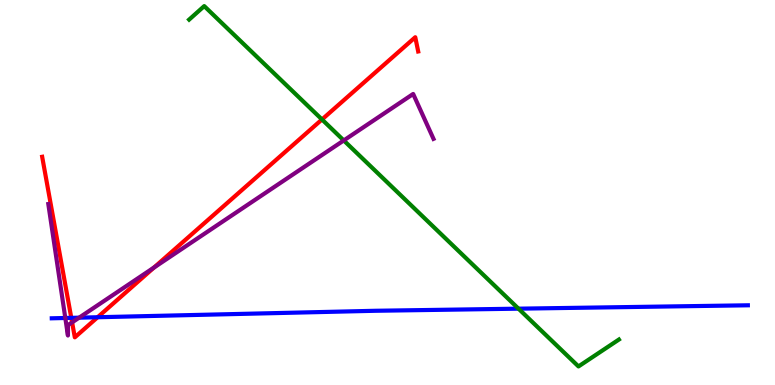[{'lines': ['blue', 'red'], 'intersections': [{'x': 0.92, 'y': 1.74}, {'x': 1.26, 'y': 1.76}]}, {'lines': ['green', 'red'], 'intersections': [{'x': 4.15, 'y': 6.9}]}, {'lines': ['purple', 'red'], 'intersections': [{'x': 0.931, 'y': 1.63}, {'x': 1.99, 'y': 3.05}]}, {'lines': ['blue', 'green'], 'intersections': [{'x': 6.69, 'y': 1.98}]}, {'lines': ['blue', 'purple'], 'intersections': [{'x': 0.843, 'y': 1.74}, {'x': 1.02, 'y': 1.75}]}, {'lines': ['green', 'purple'], 'intersections': [{'x': 4.44, 'y': 6.35}]}]